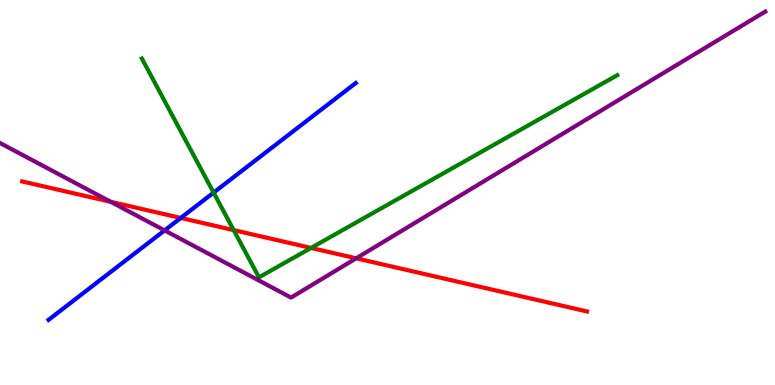[{'lines': ['blue', 'red'], 'intersections': [{'x': 2.33, 'y': 4.34}]}, {'lines': ['green', 'red'], 'intersections': [{'x': 3.02, 'y': 4.02}, {'x': 4.01, 'y': 3.56}]}, {'lines': ['purple', 'red'], 'intersections': [{'x': 1.43, 'y': 4.76}, {'x': 4.6, 'y': 3.29}]}, {'lines': ['blue', 'green'], 'intersections': [{'x': 2.76, 'y': 5.0}]}, {'lines': ['blue', 'purple'], 'intersections': [{'x': 2.12, 'y': 4.02}]}, {'lines': ['green', 'purple'], 'intersections': []}]